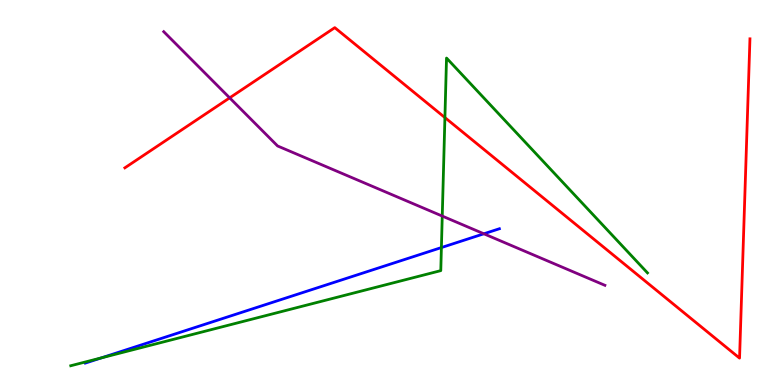[{'lines': ['blue', 'red'], 'intersections': []}, {'lines': ['green', 'red'], 'intersections': [{'x': 5.74, 'y': 6.95}]}, {'lines': ['purple', 'red'], 'intersections': [{'x': 2.96, 'y': 7.46}]}, {'lines': ['blue', 'green'], 'intersections': [{'x': 1.31, 'y': 0.705}, {'x': 5.7, 'y': 3.57}]}, {'lines': ['blue', 'purple'], 'intersections': [{'x': 6.24, 'y': 3.93}]}, {'lines': ['green', 'purple'], 'intersections': [{'x': 5.71, 'y': 4.39}]}]